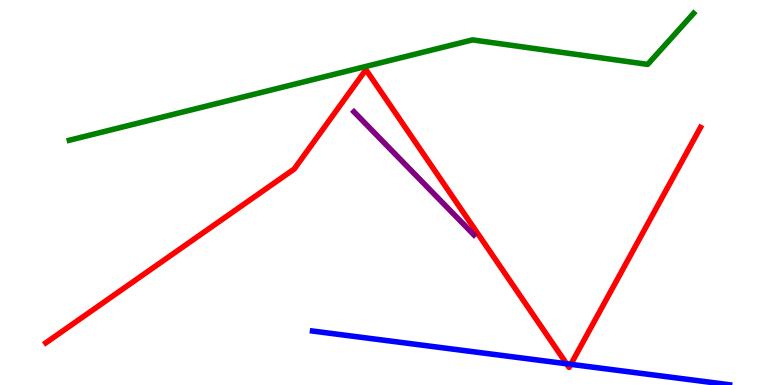[{'lines': ['blue', 'red'], 'intersections': [{'x': 7.31, 'y': 0.552}, {'x': 7.37, 'y': 0.537}]}, {'lines': ['green', 'red'], 'intersections': []}, {'lines': ['purple', 'red'], 'intersections': []}, {'lines': ['blue', 'green'], 'intersections': []}, {'lines': ['blue', 'purple'], 'intersections': []}, {'lines': ['green', 'purple'], 'intersections': []}]